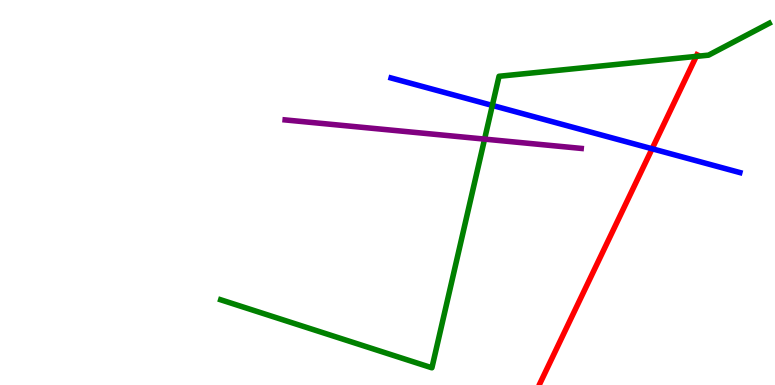[{'lines': ['blue', 'red'], 'intersections': [{'x': 8.41, 'y': 6.14}]}, {'lines': ['green', 'red'], 'intersections': [{'x': 8.98, 'y': 8.54}]}, {'lines': ['purple', 'red'], 'intersections': []}, {'lines': ['blue', 'green'], 'intersections': [{'x': 6.35, 'y': 7.26}]}, {'lines': ['blue', 'purple'], 'intersections': []}, {'lines': ['green', 'purple'], 'intersections': [{'x': 6.25, 'y': 6.39}]}]